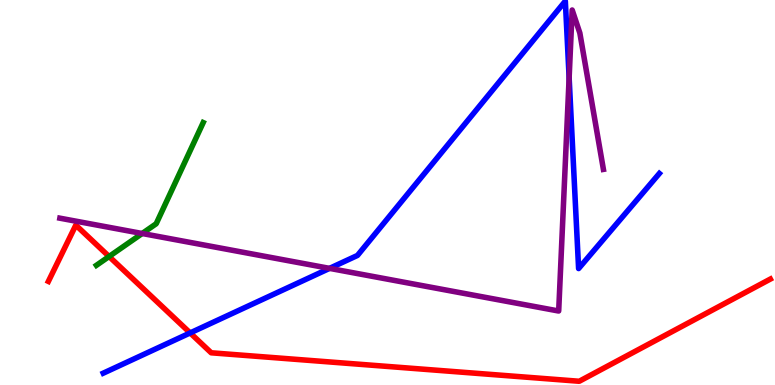[{'lines': ['blue', 'red'], 'intersections': [{'x': 2.45, 'y': 1.35}]}, {'lines': ['green', 'red'], 'intersections': [{'x': 1.41, 'y': 3.34}]}, {'lines': ['purple', 'red'], 'intersections': []}, {'lines': ['blue', 'green'], 'intersections': []}, {'lines': ['blue', 'purple'], 'intersections': [{'x': 4.25, 'y': 3.03}, {'x': 7.34, 'y': 7.98}]}, {'lines': ['green', 'purple'], 'intersections': [{'x': 1.83, 'y': 3.94}]}]